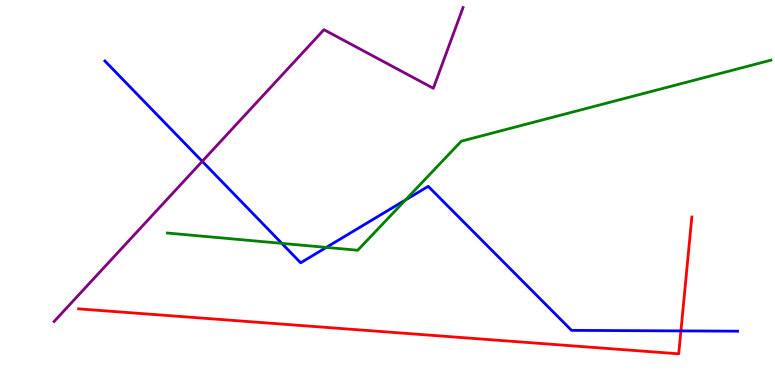[{'lines': ['blue', 'red'], 'intersections': [{'x': 8.79, 'y': 1.41}]}, {'lines': ['green', 'red'], 'intersections': []}, {'lines': ['purple', 'red'], 'intersections': []}, {'lines': ['blue', 'green'], 'intersections': [{'x': 3.64, 'y': 3.68}, {'x': 4.21, 'y': 3.57}, {'x': 5.23, 'y': 4.81}]}, {'lines': ['blue', 'purple'], 'intersections': [{'x': 2.61, 'y': 5.81}]}, {'lines': ['green', 'purple'], 'intersections': []}]